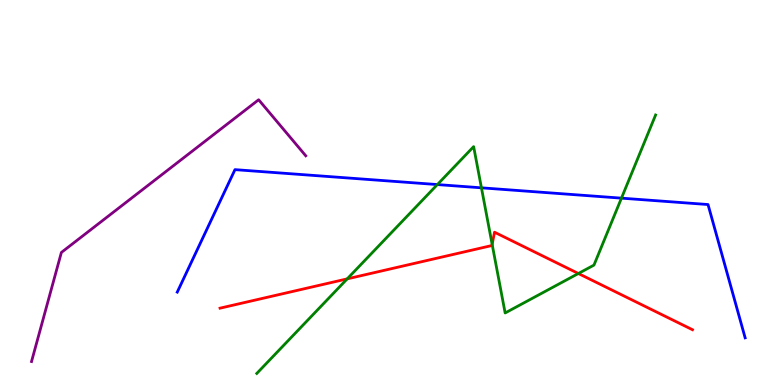[{'lines': ['blue', 'red'], 'intersections': []}, {'lines': ['green', 'red'], 'intersections': [{'x': 4.48, 'y': 2.76}, {'x': 6.35, 'y': 3.65}, {'x': 7.46, 'y': 2.9}]}, {'lines': ['purple', 'red'], 'intersections': []}, {'lines': ['blue', 'green'], 'intersections': [{'x': 5.64, 'y': 5.21}, {'x': 6.21, 'y': 5.12}, {'x': 8.02, 'y': 4.85}]}, {'lines': ['blue', 'purple'], 'intersections': []}, {'lines': ['green', 'purple'], 'intersections': []}]